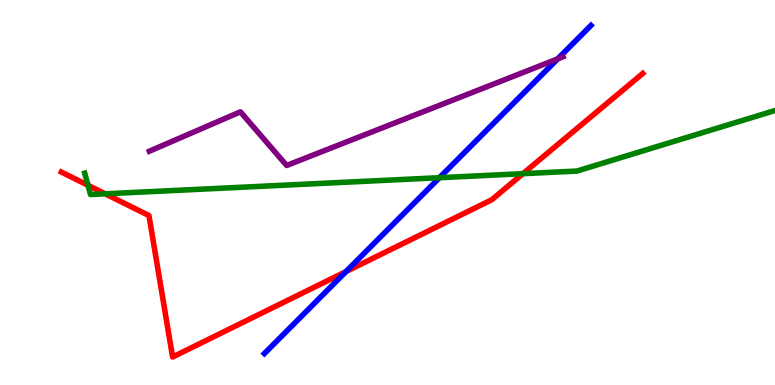[{'lines': ['blue', 'red'], 'intersections': [{'x': 4.46, 'y': 2.95}]}, {'lines': ['green', 'red'], 'intersections': [{'x': 1.14, 'y': 5.19}, {'x': 1.36, 'y': 4.97}, {'x': 6.75, 'y': 5.49}]}, {'lines': ['purple', 'red'], 'intersections': []}, {'lines': ['blue', 'green'], 'intersections': [{'x': 5.67, 'y': 5.38}]}, {'lines': ['blue', 'purple'], 'intersections': [{'x': 7.2, 'y': 8.47}]}, {'lines': ['green', 'purple'], 'intersections': []}]